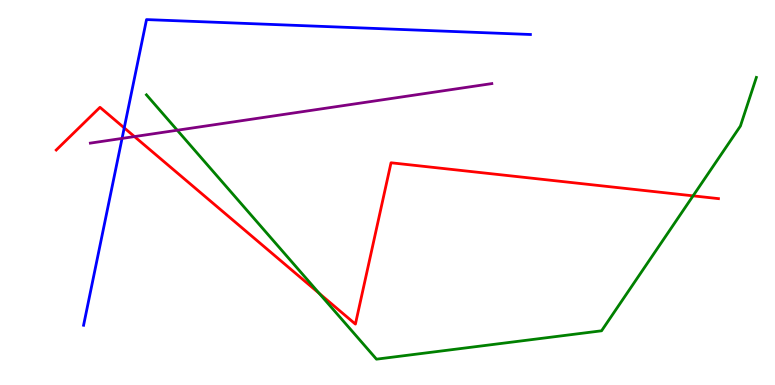[{'lines': ['blue', 'red'], 'intersections': [{'x': 1.6, 'y': 6.68}]}, {'lines': ['green', 'red'], 'intersections': [{'x': 4.12, 'y': 2.38}, {'x': 8.94, 'y': 4.91}]}, {'lines': ['purple', 'red'], 'intersections': [{'x': 1.74, 'y': 6.45}]}, {'lines': ['blue', 'green'], 'intersections': []}, {'lines': ['blue', 'purple'], 'intersections': [{'x': 1.57, 'y': 6.4}]}, {'lines': ['green', 'purple'], 'intersections': [{'x': 2.29, 'y': 6.62}]}]